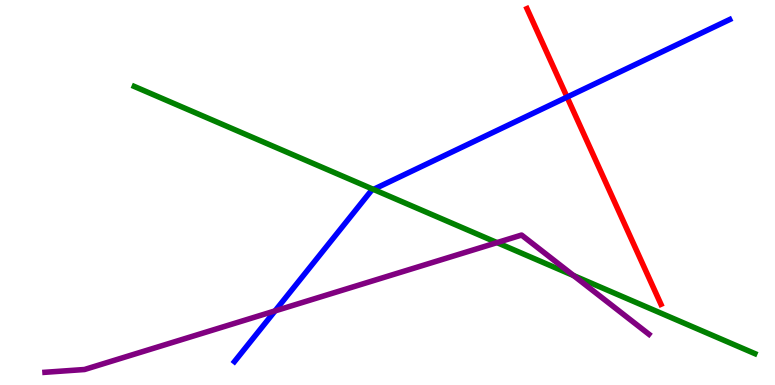[{'lines': ['blue', 'red'], 'intersections': [{'x': 7.32, 'y': 7.48}]}, {'lines': ['green', 'red'], 'intersections': []}, {'lines': ['purple', 'red'], 'intersections': []}, {'lines': ['blue', 'green'], 'intersections': [{'x': 4.82, 'y': 5.08}]}, {'lines': ['blue', 'purple'], 'intersections': [{'x': 3.55, 'y': 1.92}]}, {'lines': ['green', 'purple'], 'intersections': [{'x': 6.41, 'y': 3.7}, {'x': 7.4, 'y': 2.84}]}]